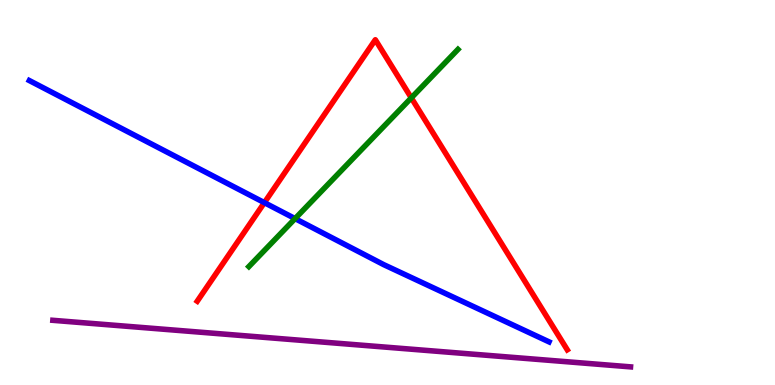[{'lines': ['blue', 'red'], 'intersections': [{'x': 3.41, 'y': 4.74}]}, {'lines': ['green', 'red'], 'intersections': [{'x': 5.31, 'y': 7.46}]}, {'lines': ['purple', 'red'], 'intersections': []}, {'lines': ['blue', 'green'], 'intersections': [{'x': 3.81, 'y': 4.32}]}, {'lines': ['blue', 'purple'], 'intersections': []}, {'lines': ['green', 'purple'], 'intersections': []}]